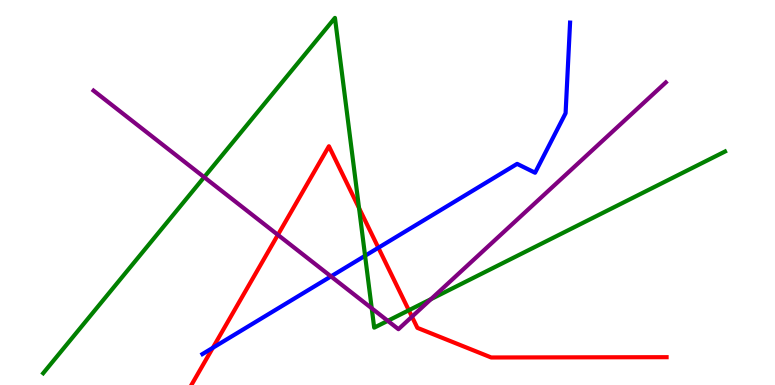[{'lines': ['blue', 'red'], 'intersections': [{'x': 2.75, 'y': 0.967}, {'x': 4.88, 'y': 3.57}]}, {'lines': ['green', 'red'], 'intersections': [{'x': 4.63, 'y': 4.6}, {'x': 5.28, 'y': 1.94}]}, {'lines': ['purple', 'red'], 'intersections': [{'x': 3.59, 'y': 3.9}, {'x': 5.32, 'y': 1.77}]}, {'lines': ['blue', 'green'], 'intersections': [{'x': 4.71, 'y': 3.36}]}, {'lines': ['blue', 'purple'], 'intersections': [{'x': 4.27, 'y': 2.82}]}, {'lines': ['green', 'purple'], 'intersections': [{'x': 2.63, 'y': 5.4}, {'x': 4.8, 'y': 1.99}, {'x': 5.0, 'y': 1.67}, {'x': 5.56, 'y': 2.23}]}]